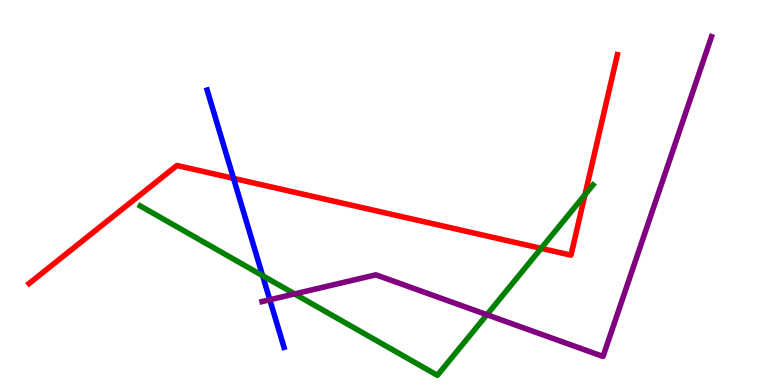[{'lines': ['blue', 'red'], 'intersections': [{'x': 3.01, 'y': 5.37}]}, {'lines': ['green', 'red'], 'intersections': [{'x': 6.98, 'y': 3.55}, {'x': 7.55, 'y': 4.94}]}, {'lines': ['purple', 'red'], 'intersections': []}, {'lines': ['blue', 'green'], 'intersections': [{'x': 3.39, 'y': 2.84}]}, {'lines': ['blue', 'purple'], 'intersections': [{'x': 3.48, 'y': 2.21}]}, {'lines': ['green', 'purple'], 'intersections': [{'x': 3.8, 'y': 2.37}, {'x': 6.28, 'y': 1.83}]}]